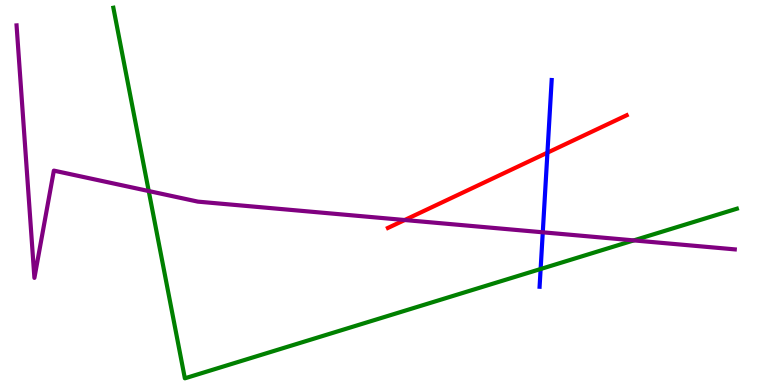[{'lines': ['blue', 'red'], 'intersections': [{'x': 7.06, 'y': 6.03}]}, {'lines': ['green', 'red'], 'intersections': []}, {'lines': ['purple', 'red'], 'intersections': [{'x': 5.22, 'y': 4.29}]}, {'lines': ['blue', 'green'], 'intersections': [{'x': 6.98, 'y': 3.01}]}, {'lines': ['blue', 'purple'], 'intersections': [{'x': 7.0, 'y': 3.97}]}, {'lines': ['green', 'purple'], 'intersections': [{'x': 1.92, 'y': 5.04}, {'x': 8.18, 'y': 3.76}]}]